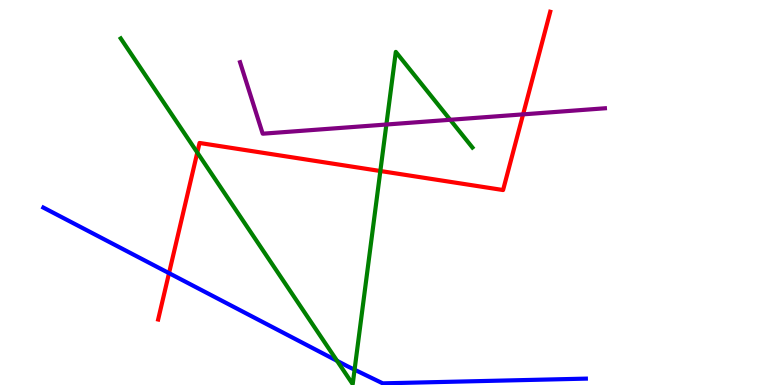[{'lines': ['blue', 'red'], 'intersections': [{'x': 2.18, 'y': 2.91}]}, {'lines': ['green', 'red'], 'intersections': [{'x': 2.55, 'y': 6.04}, {'x': 4.91, 'y': 5.56}]}, {'lines': ['purple', 'red'], 'intersections': [{'x': 6.75, 'y': 7.03}]}, {'lines': ['blue', 'green'], 'intersections': [{'x': 4.35, 'y': 0.628}, {'x': 4.58, 'y': 0.397}]}, {'lines': ['blue', 'purple'], 'intersections': []}, {'lines': ['green', 'purple'], 'intersections': [{'x': 4.99, 'y': 6.77}, {'x': 5.81, 'y': 6.89}]}]